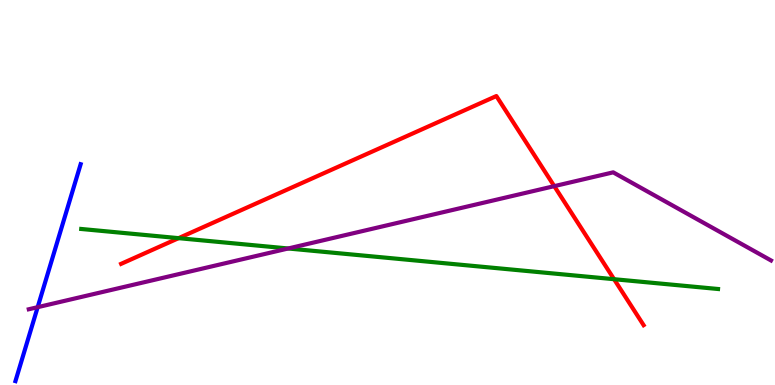[{'lines': ['blue', 'red'], 'intersections': []}, {'lines': ['green', 'red'], 'intersections': [{'x': 2.3, 'y': 3.81}, {'x': 7.92, 'y': 2.75}]}, {'lines': ['purple', 'red'], 'intersections': [{'x': 7.15, 'y': 5.17}]}, {'lines': ['blue', 'green'], 'intersections': []}, {'lines': ['blue', 'purple'], 'intersections': [{'x': 0.486, 'y': 2.02}]}, {'lines': ['green', 'purple'], 'intersections': [{'x': 3.72, 'y': 3.55}]}]